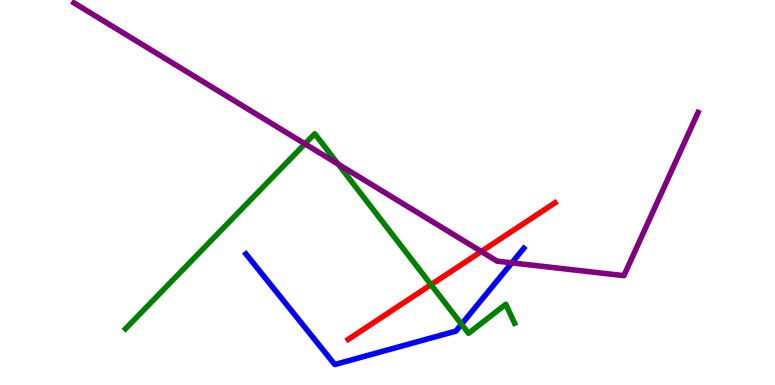[{'lines': ['blue', 'red'], 'intersections': []}, {'lines': ['green', 'red'], 'intersections': [{'x': 5.56, 'y': 2.61}]}, {'lines': ['purple', 'red'], 'intersections': [{'x': 6.21, 'y': 3.47}]}, {'lines': ['blue', 'green'], 'intersections': [{'x': 5.96, 'y': 1.58}]}, {'lines': ['blue', 'purple'], 'intersections': [{'x': 6.6, 'y': 3.17}]}, {'lines': ['green', 'purple'], 'intersections': [{'x': 3.93, 'y': 6.26}, {'x': 4.36, 'y': 5.74}]}]